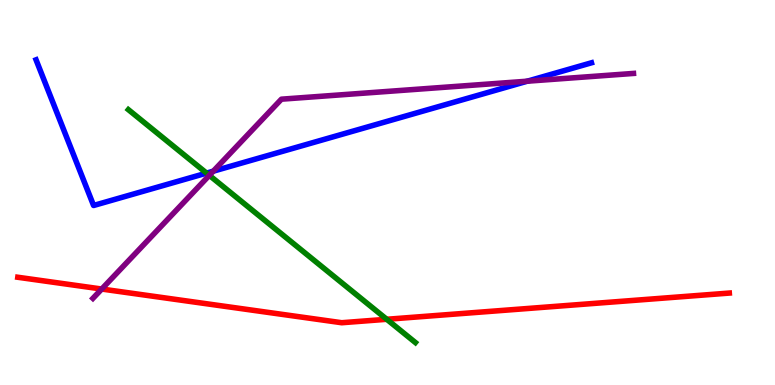[{'lines': ['blue', 'red'], 'intersections': []}, {'lines': ['green', 'red'], 'intersections': [{'x': 4.99, 'y': 1.71}]}, {'lines': ['purple', 'red'], 'intersections': [{'x': 1.31, 'y': 2.49}]}, {'lines': ['blue', 'green'], 'intersections': [{'x': 2.67, 'y': 5.5}]}, {'lines': ['blue', 'purple'], 'intersections': [{'x': 2.75, 'y': 5.55}, {'x': 6.8, 'y': 7.89}]}, {'lines': ['green', 'purple'], 'intersections': [{'x': 2.7, 'y': 5.45}]}]